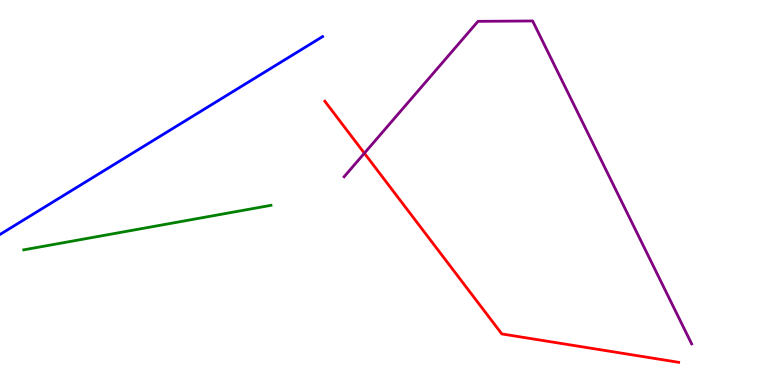[{'lines': ['blue', 'red'], 'intersections': []}, {'lines': ['green', 'red'], 'intersections': []}, {'lines': ['purple', 'red'], 'intersections': [{'x': 4.7, 'y': 6.02}]}, {'lines': ['blue', 'green'], 'intersections': []}, {'lines': ['blue', 'purple'], 'intersections': []}, {'lines': ['green', 'purple'], 'intersections': []}]